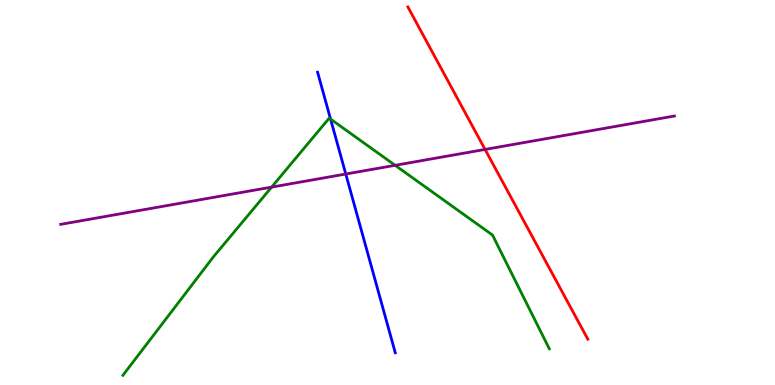[{'lines': ['blue', 'red'], 'intersections': []}, {'lines': ['green', 'red'], 'intersections': []}, {'lines': ['purple', 'red'], 'intersections': [{'x': 6.26, 'y': 6.12}]}, {'lines': ['blue', 'green'], 'intersections': [{'x': 4.27, 'y': 6.91}]}, {'lines': ['blue', 'purple'], 'intersections': [{'x': 4.46, 'y': 5.48}]}, {'lines': ['green', 'purple'], 'intersections': [{'x': 3.5, 'y': 5.14}, {'x': 5.1, 'y': 5.71}]}]